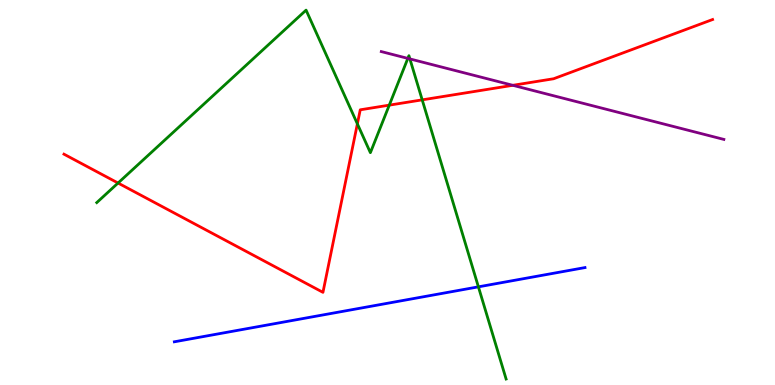[{'lines': ['blue', 'red'], 'intersections': []}, {'lines': ['green', 'red'], 'intersections': [{'x': 1.52, 'y': 5.25}, {'x': 4.61, 'y': 6.78}, {'x': 5.02, 'y': 7.27}, {'x': 5.45, 'y': 7.41}]}, {'lines': ['purple', 'red'], 'intersections': [{'x': 6.62, 'y': 7.78}]}, {'lines': ['blue', 'green'], 'intersections': [{'x': 6.17, 'y': 2.55}]}, {'lines': ['blue', 'purple'], 'intersections': []}, {'lines': ['green', 'purple'], 'intersections': [{'x': 5.26, 'y': 8.48}, {'x': 5.29, 'y': 8.47}]}]